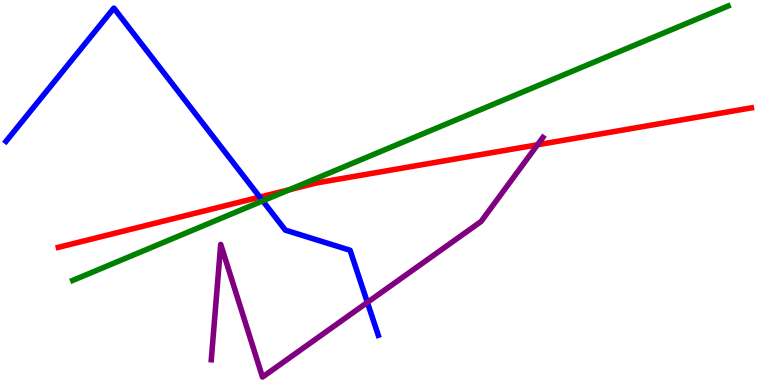[{'lines': ['blue', 'red'], 'intersections': [{'x': 3.35, 'y': 4.88}]}, {'lines': ['green', 'red'], 'intersections': [{'x': 3.73, 'y': 5.07}]}, {'lines': ['purple', 'red'], 'intersections': [{'x': 6.94, 'y': 6.24}]}, {'lines': ['blue', 'green'], 'intersections': [{'x': 3.39, 'y': 4.78}]}, {'lines': ['blue', 'purple'], 'intersections': [{'x': 4.74, 'y': 2.15}]}, {'lines': ['green', 'purple'], 'intersections': []}]